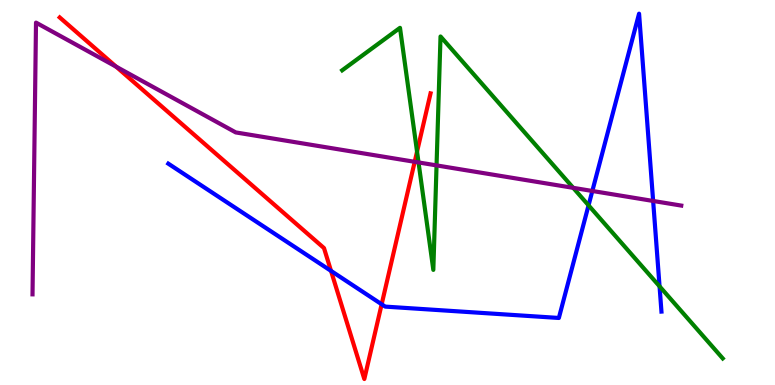[{'lines': ['blue', 'red'], 'intersections': [{'x': 4.27, 'y': 2.96}, {'x': 4.92, 'y': 2.1}]}, {'lines': ['green', 'red'], 'intersections': [{'x': 5.38, 'y': 6.06}]}, {'lines': ['purple', 'red'], 'intersections': [{'x': 1.5, 'y': 8.27}, {'x': 5.35, 'y': 5.8}]}, {'lines': ['blue', 'green'], 'intersections': [{'x': 7.59, 'y': 4.67}, {'x': 8.51, 'y': 2.56}]}, {'lines': ['blue', 'purple'], 'intersections': [{'x': 7.64, 'y': 5.04}, {'x': 8.43, 'y': 4.78}]}, {'lines': ['green', 'purple'], 'intersections': [{'x': 5.4, 'y': 5.78}, {'x': 5.63, 'y': 5.7}, {'x': 7.4, 'y': 5.12}]}]